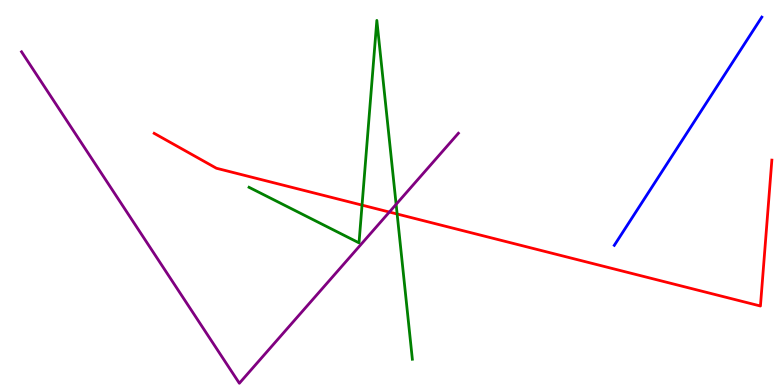[{'lines': ['blue', 'red'], 'intersections': []}, {'lines': ['green', 'red'], 'intersections': [{'x': 4.67, 'y': 4.67}, {'x': 5.12, 'y': 4.44}]}, {'lines': ['purple', 'red'], 'intersections': [{'x': 5.02, 'y': 4.49}]}, {'lines': ['blue', 'green'], 'intersections': []}, {'lines': ['blue', 'purple'], 'intersections': []}, {'lines': ['green', 'purple'], 'intersections': [{'x': 5.11, 'y': 4.69}]}]